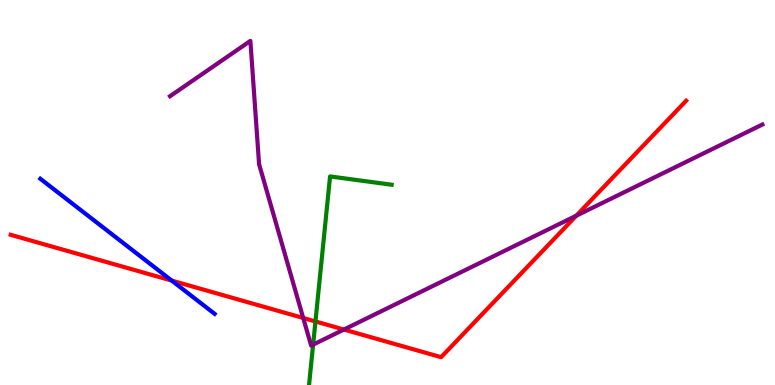[{'lines': ['blue', 'red'], 'intersections': [{'x': 2.22, 'y': 2.71}]}, {'lines': ['green', 'red'], 'intersections': [{'x': 4.07, 'y': 1.65}]}, {'lines': ['purple', 'red'], 'intersections': [{'x': 3.91, 'y': 1.74}, {'x': 4.44, 'y': 1.44}, {'x': 7.44, 'y': 4.4}]}, {'lines': ['blue', 'green'], 'intersections': []}, {'lines': ['blue', 'purple'], 'intersections': []}, {'lines': ['green', 'purple'], 'intersections': [{'x': 4.04, 'y': 1.05}]}]